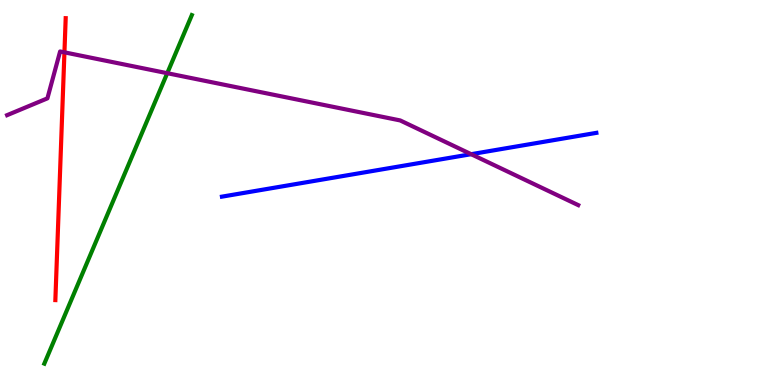[{'lines': ['blue', 'red'], 'intersections': []}, {'lines': ['green', 'red'], 'intersections': []}, {'lines': ['purple', 'red'], 'intersections': [{'x': 0.831, 'y': 8.64}]}, {'lines': ['blue', 'green'], 'intersections': []}, {'lines': ['blue', 'purple'], 'intersections': [{'x': 6.08, 'y': 6.0}]}, {'lines': ['green', 'purple'], 'intersections': [{'x': 2.16, 'y': 8.1}]}]